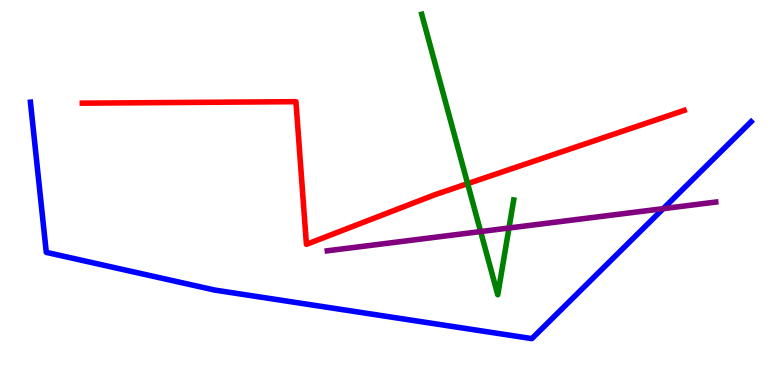[{'lines': ['blue', 'red'], 'intersections': []}, {'lines': ['green', 'red'], 'intersections': [{'x': 6.03, 'y': 5.23}]}, {'lines': ['purple', 'red'], 'intersections': []}, {'lines': ['blue', 'green'], 'intersections': []}, {'lines': ['blue', 'purple'], 'intersections': [{'x': 8.56, 'y': 4.58}]}, {'lines': ['green', 'purple'], 'intersections': [{'x': 6.2, 'y': 3.99}, {'x': 6.57, 'y': 4.08}]}]